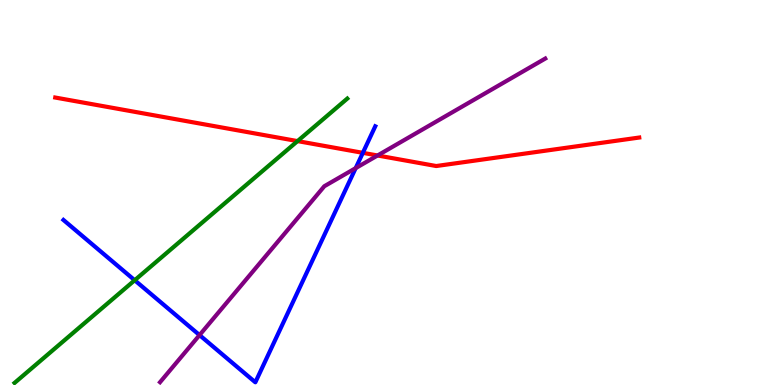[{'lines': ['blue', 'red'], 'intersections': [{'x': 4.68, 'y': 6.03}]}, {'lines': ['green', 'red'], 'intersections': [{'x': 3.84, 'y': 6.34}]}, {'lines': ['purple', 'red'], 'intersections': [{'x': 4.87, 'y': 5.96}]}, {'lines': ['blue', 'green'], 'intersections': [{'x': 1.74, 'y': 2.72}]}, {'lines': ['blue', 'purple'], 'intersections': [{'x': 2.57, 'y': 1.3}, {'x': 4.59, 'y': 5.63}]}, {'lines': ['green', 'purple'], 'intersections': []}]